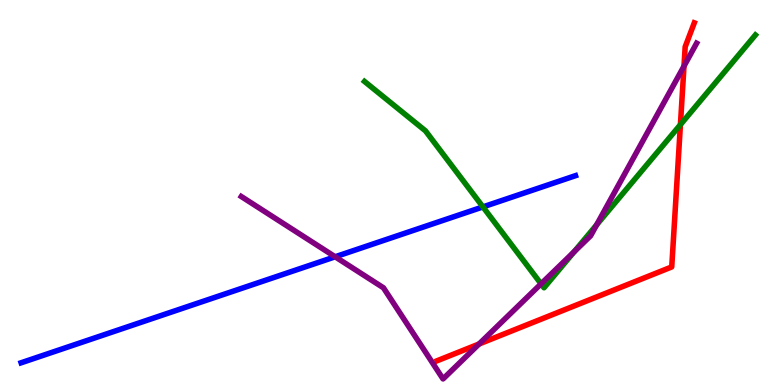[{'lines': ['blue', 'red'], 'intersections': []}, {'lines': ['green', 'red'], 'intersections': [{'x': 8.78, 'y': 6.76}]}, {'lines': ['purple', 'red'], 'intersections': [{'x': 6.18, 'y': 1.07}, {'x': 8.83, 'y': 8.28}]}, {'lines': ['blue', 'green'], 'intersections': [{'x': 6.23, 'y': 4.63}]}, {'lines': ['blue', 'purple'], 'intersections': [{'x': 4.32, 'y': 3.33}]}, {'lines': ['green', 'purple'], 'intersections': [{'x': 6.98, 'y': 2.63}, {'x': 7.41, 'y': 3.46}, {'x': 7.7, 'y': 4.16}]}]